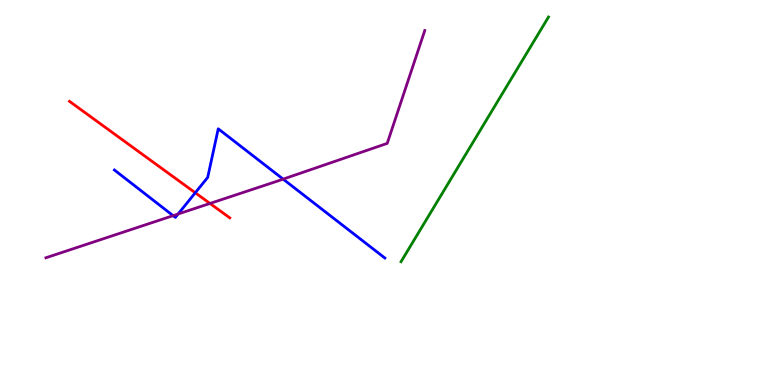[{'lines': ['blue', 'red'], 'intersections': [{'x': 2.52, 'y': 4.99}]}, {'lines': ['green', 'red'], 'intersections': []}, {'lines': ['purple', 'red'], 'intersections': [{'x': 2.71, 'y': 4.72}]}, {'lines': ['blue', 'green'], 'intersections': []}, {'lines': ['blue', 'purple'], 'intersections': [{'x': 2.23, 'y': 4.4}, {'x': 2.3, 'y': 4.44}, {'x': 3.65, 'y': 5.35}]}, {'lines': ['green', 'purple'], 'intersections': []}]